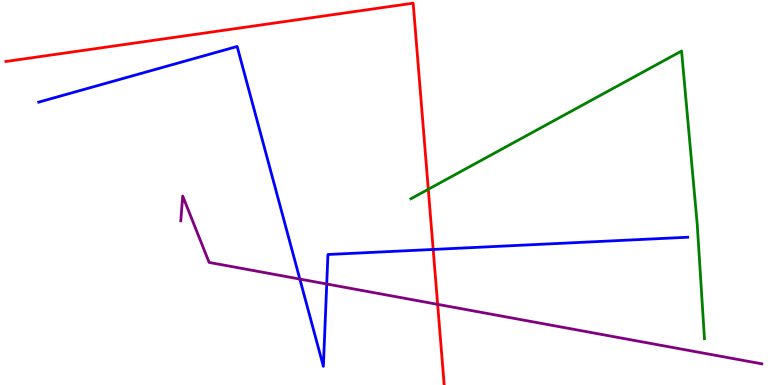[{'lines': ['blue', 'red'], 'intersections': [{'x': 5.59, 'y': 3.52}]}, {'lines': ['green', 'red'], 'intersections': [{'x': 5.53, 'y': 5.08}]}, {'lines': ['purple', 'red'], 'intersections': [{'x': 5.65, 'y': 2.09}]}, {'lines': ['blue', 'green'], 'intersections': []}, {'lines': ['blue', 'purple'], 'intersections': [{'x': 3.87, 'y': 2.75}, {'x': 4.22, 'y': 2.62}]}, {'lines': ['green', 'purple'], 'intersections': []}]